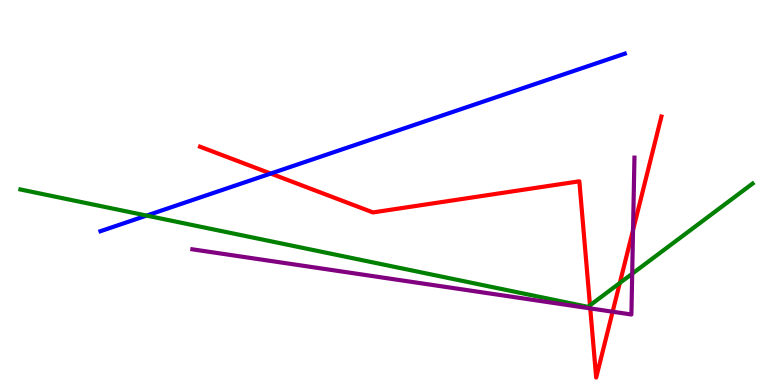[{'lines': ['blue', 'red'], 'intersections': [{'x': 3.49, 'y': 5.49}]}, {'lines': ['green', 'red'], 'intersections': [{'x': 7.61, 'y': 2.07}, {'x': 8.0, 'y': 2.65}]}, {'lines': ['purple', 'red'], 'intersections': [{'x': 7.62, 'y': 1.99}, {'x': 7.9, 'y': 1.9}, {'x': 8.17, 'y': 4.02}]}, {'lines': ['blue', 'green'], 'intersections': [{'x': 1.89, 'y': 4.4}]}, {'lines': ['blue', 'purple'], 'intersections': []}, {'lines': ['green', 'purple'], 'intersections': [{'x': 8.16, 'y': 2.89}]}]